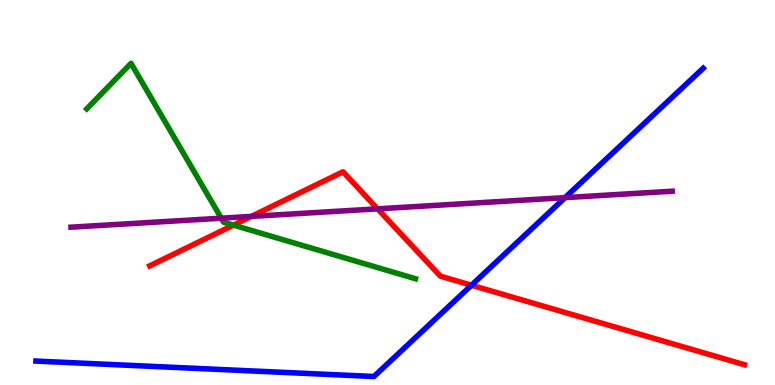[{'lines': ['blue', 'red'], 'intersections': [{'x': 6.08, 'y': 2.59}]}, {'lines': ['green', 'red'], 'intersections': [{'x': 3.01, 'y': 4.15}]}, {'lines': ['purple', 'red'], 'intersections': [{'x': 3.24, 'y': 4.38}, {'x': 4.87, 'y': 4.58}]}, {'lines': ['blue', 'green'], 'intersections': []}, {'lines': ['blue', 'purple'], 'intersections': [{'x': 7.29, 'y': 4.87}]}, {'lines': ['green', 'purple'], 'intersections': [{'x': 2.86, 'y': 4.33}]}]